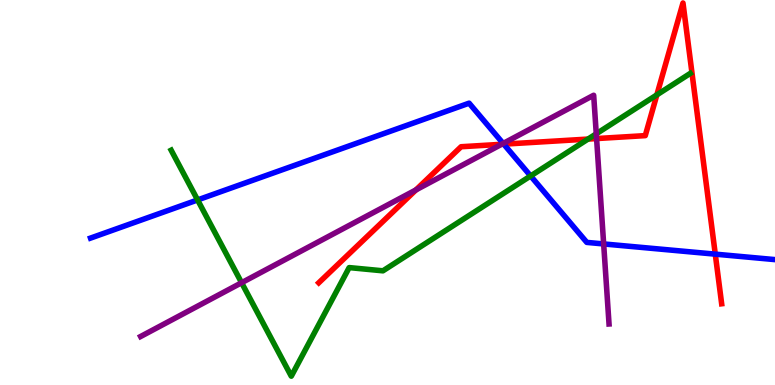[{'lines': ['blue', 'red'], 'intersections': [{'x': 6.5, 'y': 6.26}, {'x': 9.23, 'y': 3.4}]}, {'lines': ['green', 'red'], 'intersections': [{'x': 7.59, 'y': 6.39}, {'x': 8.48, 'y': 7.54}]}, {'lines': ['purple', 'red'], 'intersections': [{'x': 5.37, 'y': 5.07}, {'x': 6.47, 'y': 6.25}, {'x': 7.7, 'y': 6.4}]}, {'lines': ['blue', 'green'], 'intersections': [{'x': 2.55, 'y': 4.81}, {'x': 6.85, 'y': 5.43}]}, {'lines': ['blue', 'purple'], 'intersections': [{'x': 6.49, 'y': 6.27}, {'x': 7.79, 'y': 3.66}]}, {'lines': ['green', 'purple'], 'intersections': [{'x': 3.12, 'y': 2.66}, {'x': 7.69, 'y': 6.52}]}]